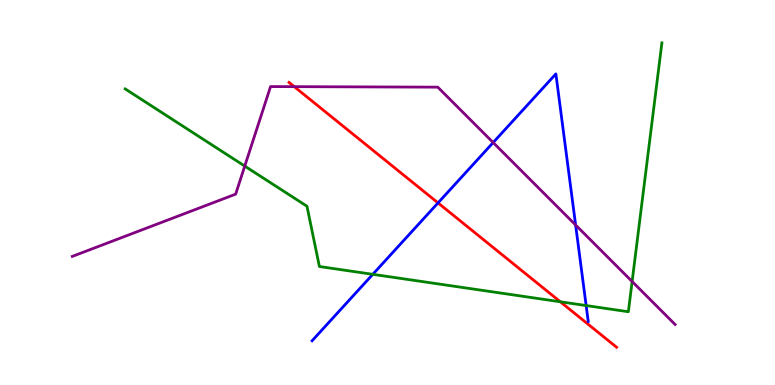[{'lines': ['blue', 'red'], 'intersections': [{'x': 5.65, 'y': 4.73}]}, {'lines': ['green', 'red'], 'intersections': [{'x': 7.23, 'y': 2.16}]}, {'lines': ['purple', 'red'], 'intersections': [{'x': 3.8, 'y': 7.75}]}, {'lines': ['blue', 'green'], 'intersections': [{'x': 4.81, 'y': 2.87}, {'x': 7.56, 'y': 2.06}]}, {'lines': ['blue', 'purple'], 'intersections': [{'x': 6.36, 'y': 6.3}, {'x': 7.43, 'y': 4.16}]}, {'lines': ['green', 'purple'], 'intersections': [{'x': 3.16, 'y': 5.69}, {'x': 8.16, 'y': 2.69}]}]